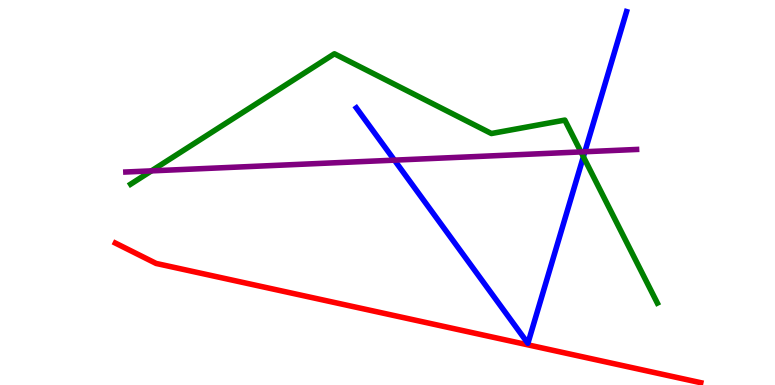[{'lines': ['blue', 'red'], 'intersections': []}, {'lines': ['green', 'red'], 'intersections': []}, {'lines': ['purple', 'red'], 'intersections': []}, {'lines': ['blue', 'green'], 'intersections': [{'x': 7.53, 'y': 5.93}]}, {'lines': ['blue', 'purple'], 'intersections': [{'x': 5.09, 'y': 5.84}, {'x': 7.55, 'y': 6.06}]}, {'lines': ['green', 'purple'], 'intersections': [{'x': 1.95, 'y': 5.56}, {'x': 7.5, 'y': 6.05}]}]